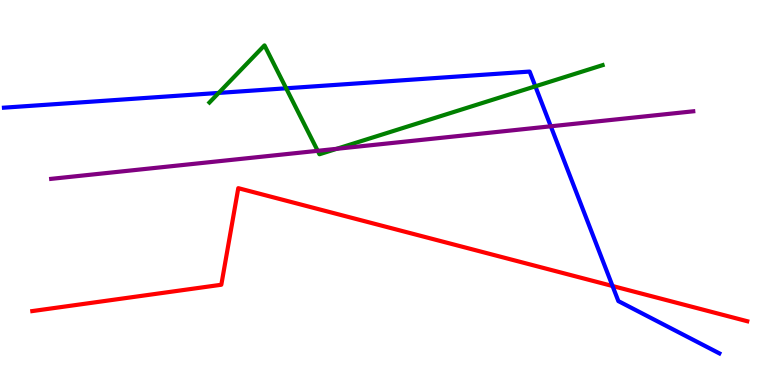[{'lines': ['blue', 'red'], 'intersections': [{'x': 7.9, 'y': 2.57}]}, {'lines': ['green', 'red'], 'intersections': []}, {'lines': ['purple', 'red'], 'intersections': []}, {'lines': ['blue', 'green'], 'intersections': [{'x': 2.82, 'y': 7.59}, {'x': 3.69, 'y': 7.71}, {'x': 6.91, 'y': 7.76}]}, {'lines': ['blue', 'purple'], 'intersections': [{'x': 7.11, 'y': 6.72}]}, {'lines': ['green', 'purple'], 'intersections': [{'x': 4.1, 'y': 6.08}, {'x': 4.34, 'y': 6.13}]}]